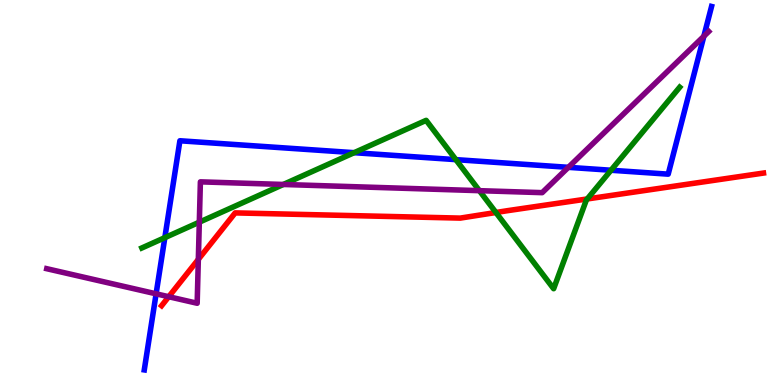[{'lines': ['blue', 'red'], 'intersections': []}, {'lines': ['green', 'red'], 'intersections': [{'x': 6.4, 'y': 4.48}, {'x': 7.58, 'y': 4.83}]}, {'lines': ['purple', 'red'], 'intersections': [{'x': 2.18, 'y': 2.29}, {'x': 2.56, 'y': 3.26}]}, {'lines': ['blue', 'green'], 'intersections': [{'x': 2.13, 'y': 3.83}, {'x': 4.57, 'y': 6.03}, {'x': 5.88, 'y': 5.85}, {'x': 7.88, 'y': 5.58}]}, {'lines': ['blue', 'purple'], 'intersections': [{'x': 2.01, 'y': 2.37}, {'x': 7.33, 'y': 5.65}, {'x': 9.08, 'y': 9.06}]}, {'lines': ['green', 'purple'], 'intersections': [{'x': 2.57, 'y': 4.23}, {'x': 3.66, 'y': 5.21}, {'x': 6.19, 'y': 5.05}]}]